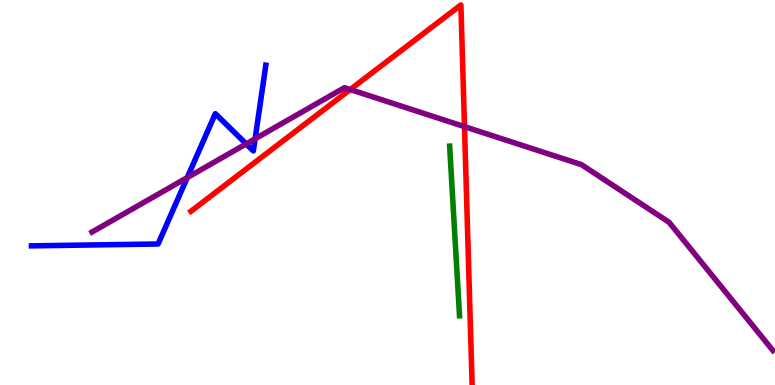[{'lines': ['blue', 'red'], 'intersections': []}, {'lines': ['green', 'red'], 'intersections': []}, {'lines': ['purple', 'red'], 'intersections': [{'x': 4.52, 'y': 7.67}, {'x': 5.99, 'y': 6.71}]}, {'lines': ['blue', 'green'], 'intersections': []}, {'lines': ['blue', 'purple'], 'intersections': [{'x': 2.42, 'y': 5.39}, {'x': 3.18, 'y': 6.26}, {'x': 3.29, 'y': 6.39}]}, {'lines': ['green', 'purple'], 'intersections': []}]